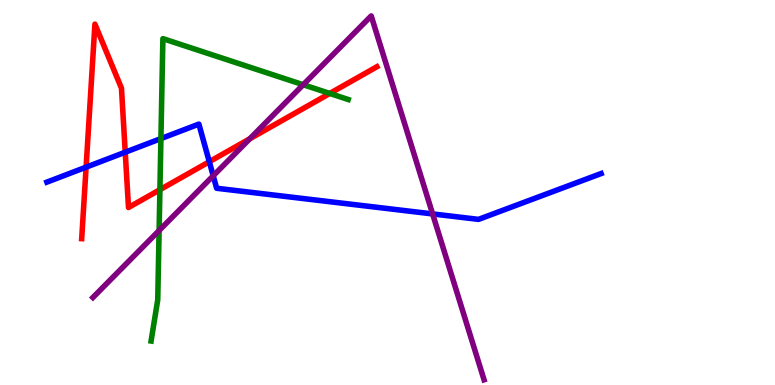[{'lines': ['blue', 'red'], 'intersections': [{'x': 1.11, 'y': 5.66}, {'x': 1.62, 'y': 6.05}, {'x': 2.7, 'y': 5.8}]}, {'lines': ['green', 'red'], 'intersections': [{'x': 2.06, 'y': 5.07}, {'x': 4.26, 'y': 7.57}]}, {'lines': ['purple', 'red'], 'intersections': [{'x': 3.22, 'y': 6.4}]}, {'lines': ['blue', 'green'], 'intersections': [{'x': 2.08, 'y': 6.4}]}, {'lines': ['blue', 'purple'], 'intersections': [{'x': 2.75, 'y': 5.43}, {'x': 5.58, 'y': 4.44}]}, {'lines': ['green', 'purple'], 'intersections': [{'x': 2.05, 'y': 4.01}, {'x': 3.91, 'y': 7.8}]}]